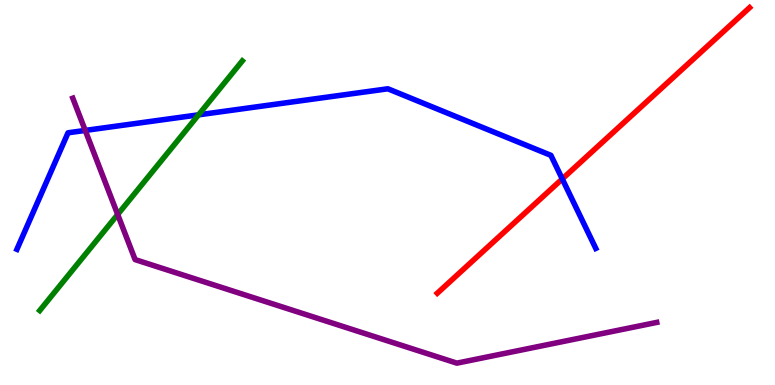[{'lines': ['blue', 'red'], 'intersections': [{'x': 7.26, 'y': 5.35}]}, {'lines': ['green', 'red'], 'intersections': []}, {'lines': ['purple', 'red'], 'intersections': []}, {'lines': ['blue', 'green'], 'intersections': [{'x': 2.56, 'y': 7.02}]}, {'lines': ['blue', 'purple'], 'intersections': [{'x': 1.1, 'y': 6.61}]}, {'lines': ['green', 'purple'], 'intersections': [{'x': 1.52, 'y': 4.43}]}]